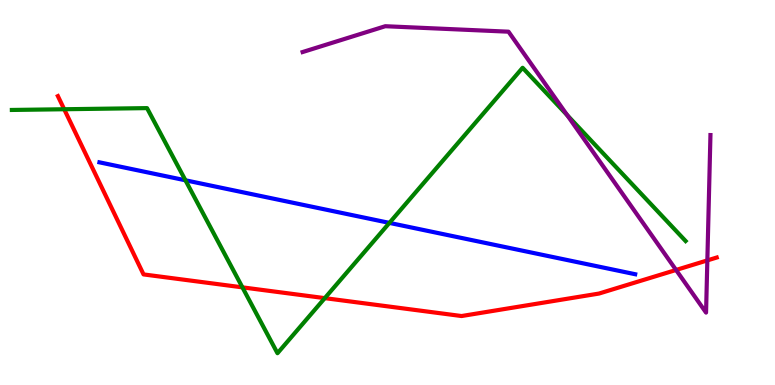[{'lines': ['blue', 'red'], 'intersections': []}, {'lines': ['green', 'red'], 'intersections': [{'x': 0.828, 'y': 7.16}, {'x': 3.13, 'y': 2.54}, {'x': 4.19, 'y': 2.26}]}, {'lines': ['purple', 'red'], 'intersections': [{'x': 8.72, 'y': 2.99}, {'x': 9.13, 'y': 3.24}]}, {'lines': ['blue', 'green'], 'intersections': [{'x': 2.39, 'y': 5.32}, {'x': 5.02, 'y': 4.21}]}, {'lines': ['blue', 'purple'], 'intersections': []}, {'lines': ['green', 'purple'], 'intersections': [{'x': 7.32, 'y': 7.01}]}]